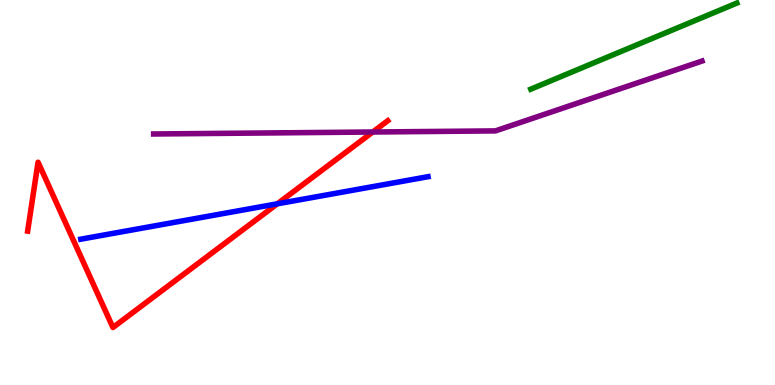[{'lines': ['blue', 'red'], 'intersections': [{'x': 3.58, 'y': 4.71}]}, {'lines': ['green', 'red'], 'intersections': []}, {'lines': ['purple', 'red'], 'intersections': [{'x': 4.81, 'y': 6.57}]}, {'lines': ['blue', 'green'], 'intersections': []}, {'lines': ['blue', 'purple'], 'intersections': []}, {'lines': ['green', 'purple'], 'intersections': []}]